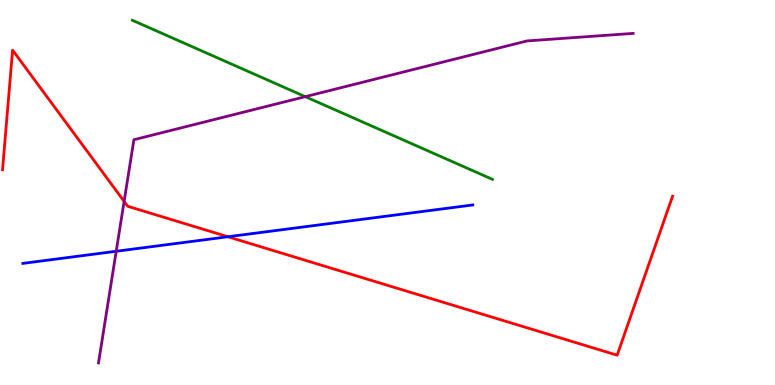[{'lines': ['blue', 'red'], 'intersections': [{'x': 2.94, 'y': 3.85}]}, {'lines': ['green', 'red'], 'intersections': []}, {'lines': ['purple', 'red'], 'intersections': [{'x': 1.6, 'y': 4.77}]}, {'lines': ['blue', 'green'], 'intersections': []}, {'lines': ['blue', 'purple'], 'intersections': [{'x': 1.5, 'y': 3.47}]}, {'lines': ['green', 'purple'], 'intersections': [{'x': 3.94, 'y': 7.49}]}]